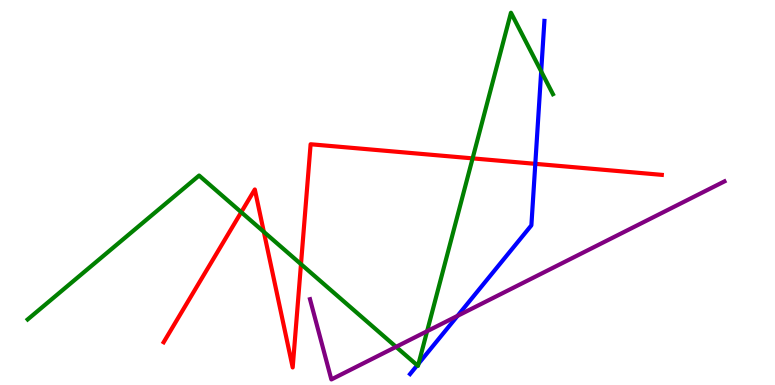[{'lines': ['blue', 'red'], 'intersections': [{'x': 6.91, 'y': 5.74}]}, {'lines': ['green', 'red'], 'intersections': [{'x': 3.11, 'y': 4.49}, {'x': 3.4, 'y': 3.98}, {'x': 3.88, 'y': 3.14}, {'x': 6.1, 'y': 5.89}]}, {'lines': ['purple', 'red'], 'intersections': []}, {'lines': ['blue', 'green'], 'intersections': [{'x': 5.38, 'y': 0.513}, {'x': 5.4, 'y': 0.555}, {'x': 6.98, 'y': 8.15}]}, {'lines': ['blue', 'purple'], 'intersections': [{'x': 5.9, 'y': 1.8}]}, {'lines': ['green', 'purple'], 'intersections': [{'x': 5.11, 'y': 0.991}, {'x': 5.51, 'y': 1.4}]}]